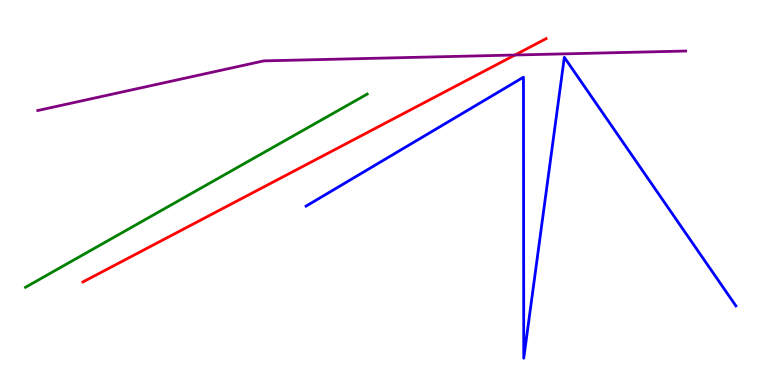[{'lines': ['blue', 'red'], 'intersections': []}, {'lines': ['green', 'red'], 'intersections': []}, {'lines': ['purple', 'red'], 'intersections': [{'x': 6.64, 'y': 8.57}]}, {'lines': ['blue', 'green'], 'intersections': []}, {'lines': ['blue', 'purple'], 'intersections': []}, {'lines': ['green', 'purple'], 'intersections': []}]